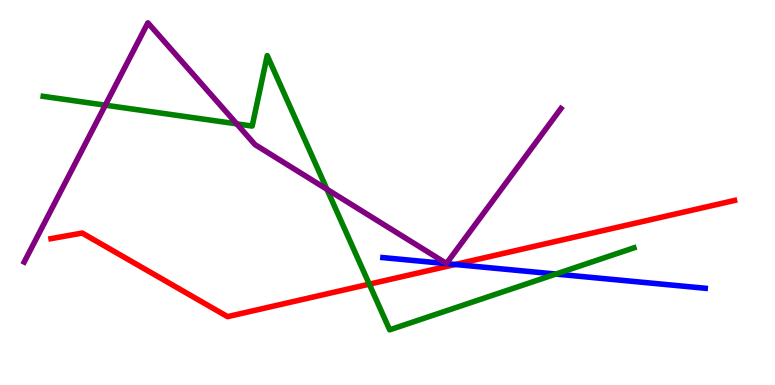[{'lines': ['blue', 'red'], 'intersections': [{'x': 5.87, 'y': 3.13}]}, {'lines': ['green', 'red'], 'intersections': [{'x': 4.77, 'y': 2.62}]}, {'lines': ['purple', 'red'], 'intersections': []}, {'lines': ['blue', 'green'], 'intersections': [{'x': 7.17, 'y': 2.88}]}, {'lines': ['blue', 'purple'], 'intersections': []}, {'lines': ['green', 'purple'], 'intersections': [{'x': 1.36, 'y': 7.27}, {'x': 3.05, 'y': 6.78}, {'x': 4.22, 'y': 5.08}]}]